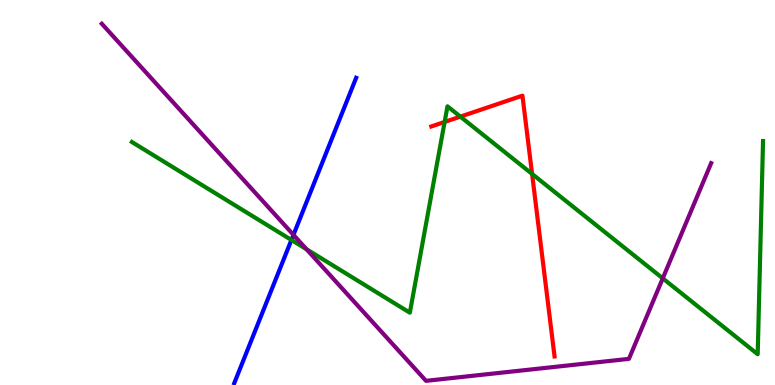[{'lines': ['blue', 'red'], 'intersections': []}, {'lines': ['green', 'red'], 'intersections': [{'x': 5.74, 'y': 6.83}, {'x': 5.94, 'y': 6.97}, {'x': 6.87, 'y': 5.48}]}, {'lines': ['purple', 'red'], 'intersections': []}, {'lines': ['blue', 'green'], 'intersections': [{'x': 3.76, 'y': 3.77}]}, {'lines': ['blue', 'purple'], 'intersections': [{'x': 3.79, 'y': 3.9}]}, {'lines': ['green', 'purple'], 'intersections': [{'x': 3.95, 'y': 3.53}, {'x': 8.55, 'y': 2.77}]}]